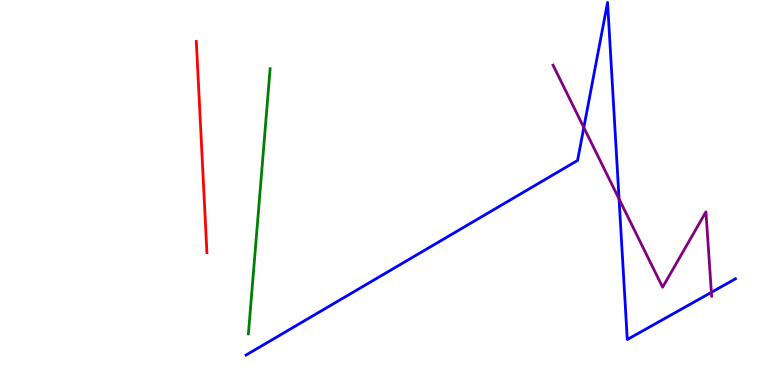[{'lines': ['blue', 'red'], 'intersections': []}, {'lines': ['green', 'red'], 'intersections': []}, {'lines': ['purple', 'red'], 'intersections': []}, {'lines': ['blue', 'green'], 'intersections': []}, {'lines': ['blue', 'purple'], 'intersections': [{'x': 7.53, 'y': 6.69}, {'x': 7.99, 'y': 4.83}, {'x': 9.18, 'y': 2.41}]}, {'lines': ['green', 'purple'], 'intersections': []}]